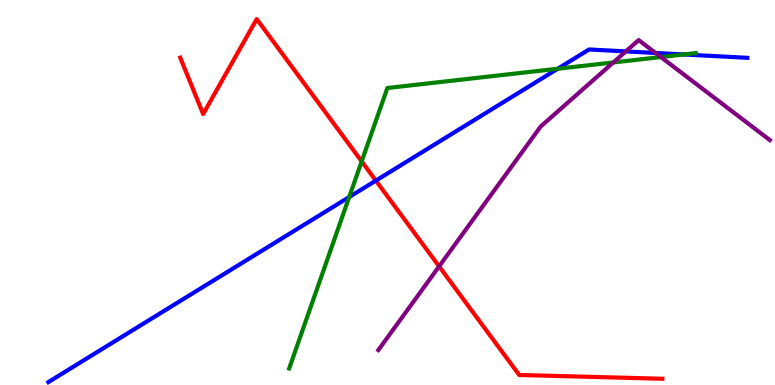[{'lines': ['blue', 'red'], 'intersections': [{'x': 4.85, 'y': 5.31}]}, {'lines': ['green', 'red'], 'intersections': [{'x': 4.67, 'y': 5.81}]}, {'lines': ['purple', 'red'], 'intersections': [{'x': 5.67, 'y': 3.08}]}, {'lines': ['blue', 'green'], 'intersections': [{'x': 4.51, 'y': 4.88}, {'x': 7.2, 'y': 8.21}, {'x': 8.82, 'y': 8.59}]}, {'lines': ['blue', 'purple'], 'intersections': [{'x': 8.08, 'y': 8.66}, {'x': 8.46, 'y': 8.62}]}, {'lines': ['green', 'purple'], 'intersections': [{'x': 7.91, 'y': 8.38}, {'x': 8.53, 'y': 8.52}]}]